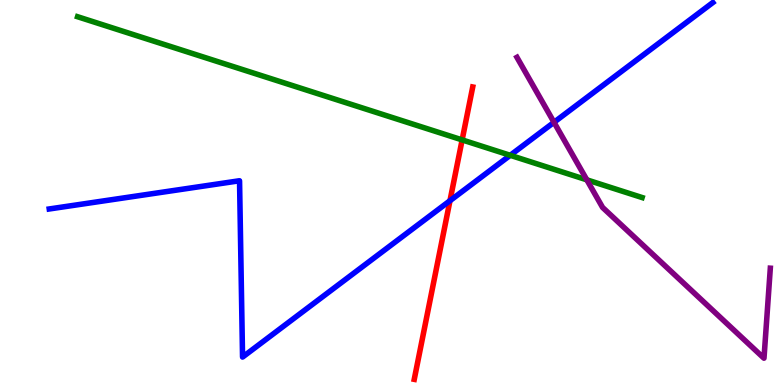[{'lines': ['blue', 'red'], 'intersections': [{'x': 5.81, 'y': 4.79}]}, {'lines': ['green', 'red'], 'intersections': [{'x': 5.96, 'y': 6.37}]}, {'lines': ['purple', 'red'], 'intersections': []}, {'lines': ['blue', 'green'], 'intersections': [{'x': 6.58, 'y': 5.97}]}, {'lines': ['blue', 'purple'], 'intersections': [{'x': 7.15, 'y': 6.82}]}, {'lines': ['green', 'purple'], 'intersections': [{'x': 7.57, 'y': 5.33}]}]